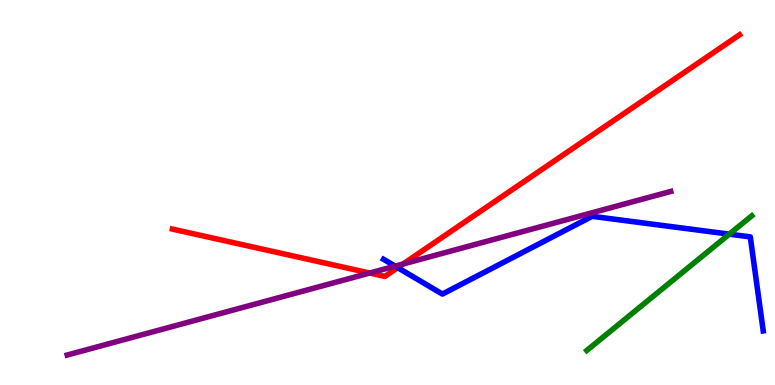[{'lines': ['blue', 'red'], 'intersections': [{'x': 5.13, 'y': 3.05}]}, {'lines': ['green', 'red'], 'intersections': []}, {'lines': ['purple', 'red'], 'intersections': [{'x': 4.77, 'y': 2.91}, {'x': 5.2, 'y': 3.14}]}, {'lines': ['blue', 'green'], 'intersections': [{'x': 9.41, 'y': 3.92}]}, {'lines': ['blue', 'purple'], 'intersections': [{'x': 5.1, 'y': 3.09}]}, {'lines': ['green', 'purple'], 'intersections': []}]